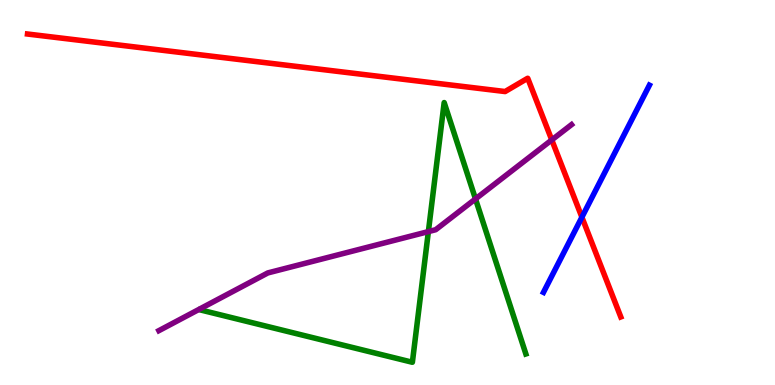[{'lines': ['blue', 'red'], 'intersections': [{'x': 7.51, 'y': 4.36}]}, {'lines': ['green', 'red'], 'intersections': []}, {'lines': ['purple', 'red'], 'intersections': [{'x': 7.12, 'y': 6.37}]}, {'lines': ['blue', 'green'], 'intersections': []}, {'lines': ['blue', 'purple'], 'intersections': []}, {'lines': ['green', 'purple'], 'intersections': [{'x': 5.53, 'y': 3.98}, {'x': 6.14, 'y': 4.83}]}]